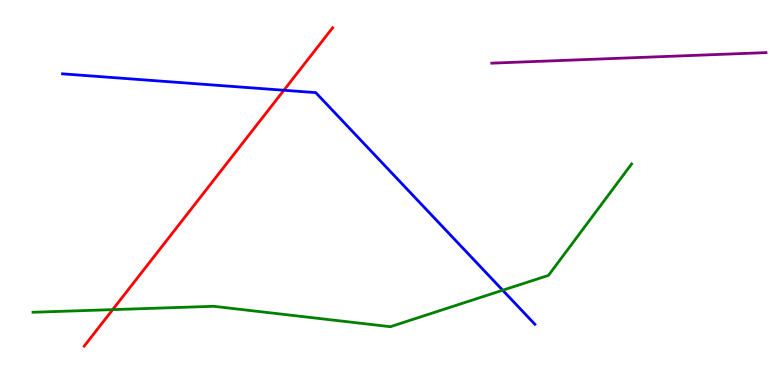[{'lines': ['blue', 'red'], 'intersections': [{'x': 3.66, 'y': 7.66}]}, {'lines': ['green', 'red'], 'intersections': [{'x': 1.45, 'y': 1.96}]}, {'lines': ['purple', 'red'], 'intersections': []}, {'lines': ['blue', 'green'], 'intersections': [{'x': 6.49, 'y': 2.46}]}, {'lines': ['blue', 'purple'], 'intersections': []}, {'lines': ['green', 'purple'], 'intersections': []}]